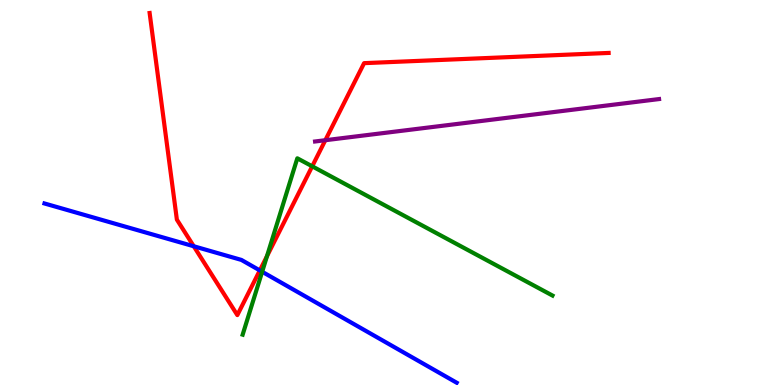[{'lines': ['blue', 'red'], 'intersections': [{'x': 2.5, 'y': 3.6}, {'x': 3.35, 'y': 2.98}]}, {'lines': ['green', 'red'], 'intersections': [{'x': 3.44, 'y': 3.35}, {'x': 4.03, 'y': 5.68}]}, {'lines': ['purple', 'red'], 'intersections': [{'x': 4.2, 'y': 6.36}]}, {'lines': ['blue', 'green'], 'intersections': [{'x': 3.38, 'y': 2.94}]}, {'lines': ['blue', 'purple'], 'intersections': []}, {'lines': ['green', 'purple'], 'intersections': []}]